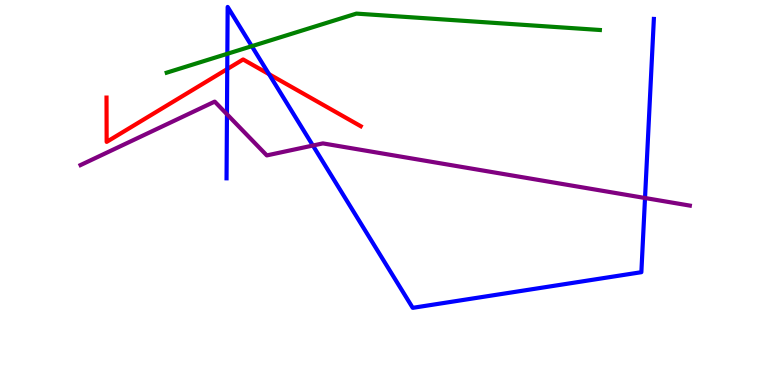[{'lines': ['blue', 'red'], 'intersections': [{'x': 2.93, 'y': 8.21}, {'x': 3.47, 'y': 8.07}]}, {'lines': ['green', 'red'], 'intersections': []}, {'lines': ['purple', 'red'], 'intersections': []}, {'lines': ['blue', 'green'], 'intersections': [{'x': 2.93, 'y': 8.6}, {'x': 3.25, 'y': 8.8}]}, {'lines': ['blue', 'purple'], 'intersections': [{'x': 2.93, 'y': 7.03}, {'x': 4.04, 'y': 6.22}, {'x': 8.32, 'y': 4.86}]}, {'lines': ['green', 'purple'], 'intersections': []}]